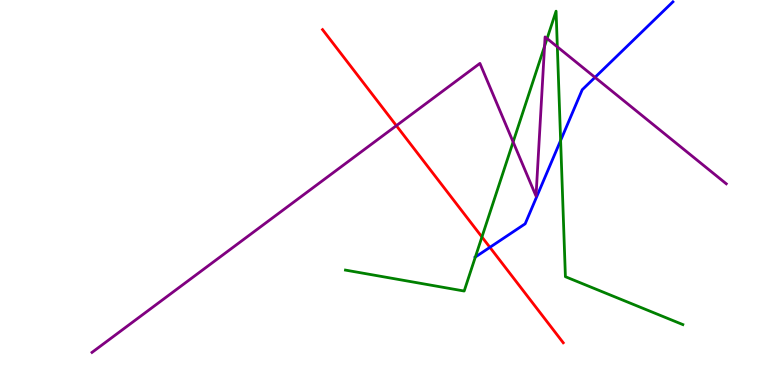[{'lines': ['blue', 'red'], 'intersections': [{'x': 6.32, 'y': 3.58}]}, {'lines': ['green', 'red'], 'intersections': [{'x': 6.22, 'y': 3.84}]}, {'lines': ['purple', 'red'], 'intersections': [{'x': 5.11, 'y': 6.74}]}, {'lines': ['blue', 'green'], 'intersections': [{'x': 6.13, 'y': 3.32}, {'x': 7.23, 'y': 6.35}]}, {'lines': ['blue', 'purple'], 'intersections': [{'x': 7.68, 'y': 7.99}]}, {'lines': ['green', 'purple'], 'intersections': [{'x': 6.62, 'y': 6.31}, {'x': 7.03, 'y': 8.8}, {'x': 7.06, 'y': 9.0}, {'x': 7.19, 'y': 8.78}]}]